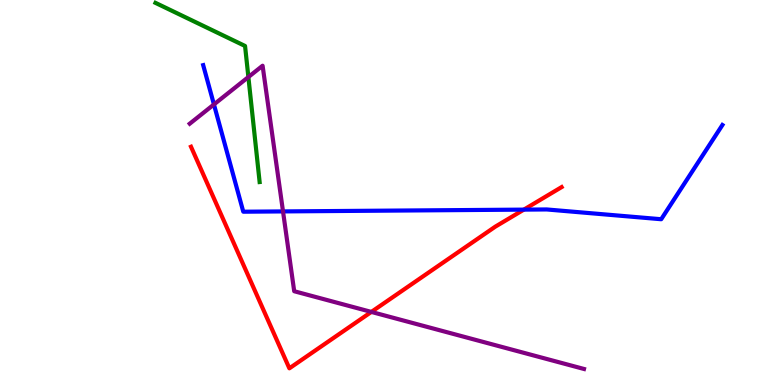[{'lines': ['blue', 'red'], 'intersections': [{'x': 6.76, 'y': 4.56}]}, {'lines': ['green', 'red'], 'intersections': []}, {'lines': ['purple', 'red'], 'intersections': [{'x': 4.79, 'y': 1.9}]}, {'lines': ['blue', 'green'], 'intersections': []}, {'lines': ['blue', 'purple'], 'intersections': [{'x': 2.76, 'y': 7.29}, {'x': 3.65, 'y': 4.51}]}, {'lines': ['green', 'purple'], 'intersections': [{'x': 3.2, 'y': 8.0}]}]